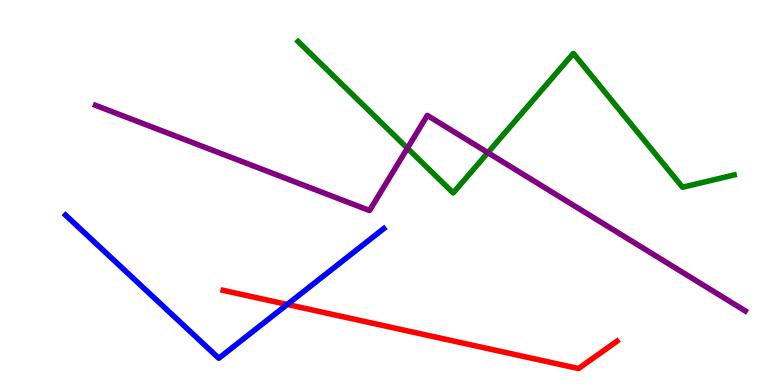[{'lines': ['blue', 'red'], 'intersections': [{'x': 3.71, 'y': 2.09}]}, {'lines': ['green', 'red'], 'intersections': []}, {'lines': ['purple', 'red'], 'intersections': []}, {'lines': ['blue', 'green'], 'intersections': []}, {'lines': ['blue', 'purple'], 'intersections': []}, {'lines': ['green', 'purple'], 'intersections': [{'x': 5.26, 'y': 6.15}, {'x': 6.29, 'y': 6.03}]}]